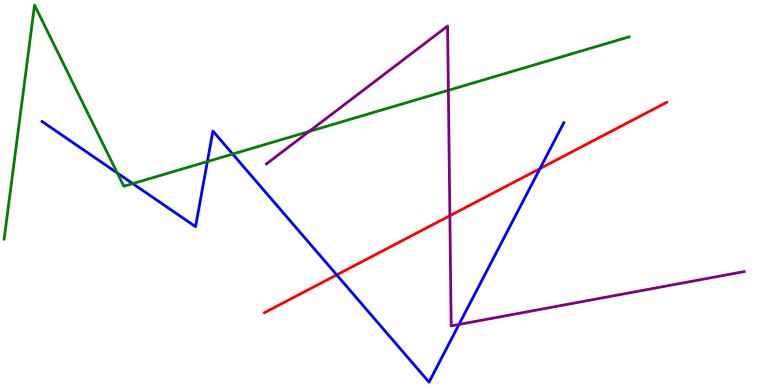[{'lines': ['blue', 'red'], 'intersections': [{'x': 4.34, 'y': 2.86}, {'x': 6.97, 'y': 5.62}]}, {'lines': ['green', 'red'], 'intersections': []}, {'lines': ['purple', 'red'], 'intersections': [{'x': 5.8, 'y': 4.4}]}, {'lines': ['blue', 'green'], 'intersections': [{'x': 1.51, 'y': 5.51}, {'x': 1.71, 'y': 5.23}, {'x': 2.68, 'y': 5.8}, {'x': 3.0, 'y': 6.0}]}, {'lines': ['blue', 'purple'], 'intersections': [{'x': 5.92, 'y': 1.57}]}, {'lines': ['green', 'purple'], 'intersections': [{'x': 3.99, 'y': 6.58}, {'x': 5.79, 'y': 7.65}]}]